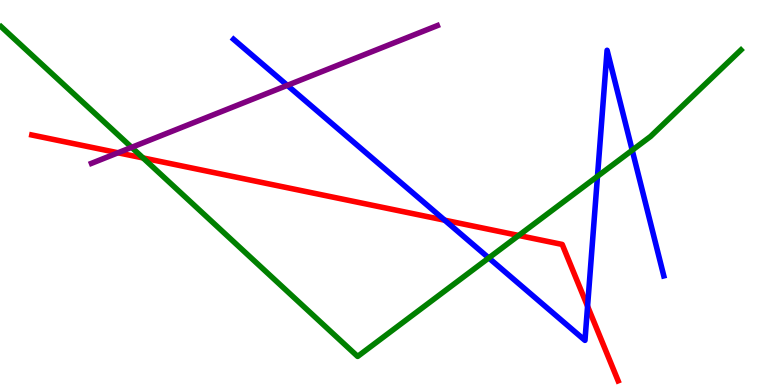[{'lines': ['blue', 'red'], 'intersections': [{'x': 5.74, 'y': 4.28}, {'x': 7.58, 'y': 2.04}]}, {'lines': ['green', 'red'], 'intersections': [{'x': 1.85, 'y': 5.9}, {'x': 6.69, 'y': 3.88}]}, {'lines': ['purple', 'red'], 'intersections': [{'x': 1.52, 'y': 6.03}]}, {'lines': ['blue', 'green'], 'intersections': [{'x': 6.31, 'y': 3.3}, {'x': 7.71, 'y': 5.42}, {'x': 8.16, 'y': 6.1}]}, {'lines': ['blue', 'purple'], 'intersections': [{'x': 3.71, 'y': 7.78}]}, {'lines': ['green', 'purple'], 'intersections': [{'x': 1.7, 'y': 6.17}]}]